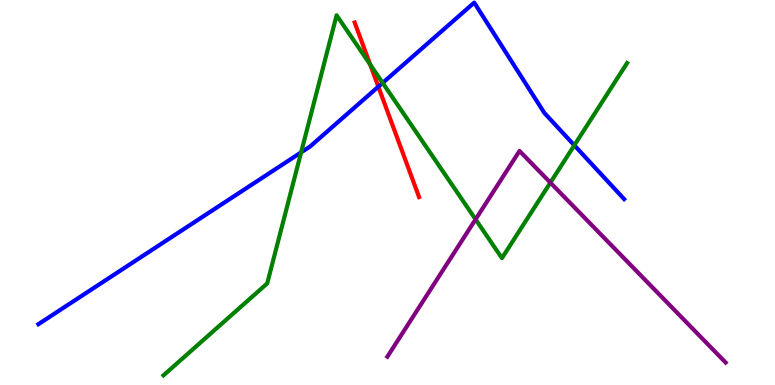[{'lines': ['blue', 'red'], 'intersections': [{'x': 4.88, 'y': 7.75}]}, {'lines': ['green', 'red'], 'intersections': [{'x': 4.78, 'y': 8.32}]}, {'lines': ['purple', 'red'], 'intersections': []}, {'lines': ['blue', 'green'], 'intersections': [{'x': 3.89, 'y': 6.04}, {'x': 4.94, 'y': 7.85}, {'x': 7.41, 'y': 6.23}]}, {'lines': ['blue', 'purple'], 'intersections': []}, {'lines': ['green', 'purple'], 'intersections': [{'x': 6.14, 'y': 4.3}, {'x': 7.1, 'y': 5.26}]}]